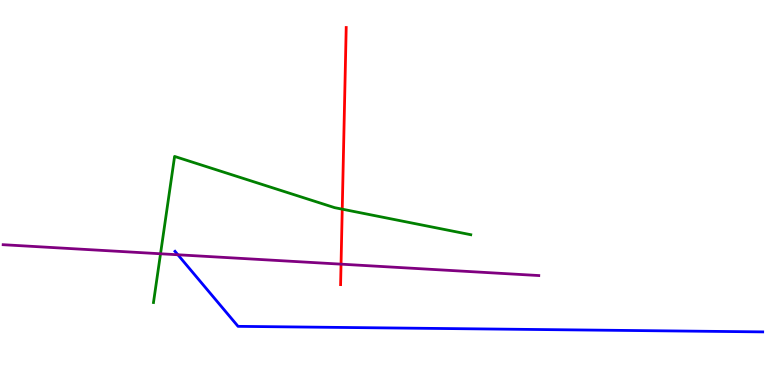[{'lines': ['blue', 'red'], 'intersections': []}, {'lines': ['green', 'red'], 'intersections': [{'x': 4.42, 'y': 4.57}]}, {'lines': ['purple', 'red'], 'intersections': [{'x': 4.4, 'y': 3.14}]}, {'lines': ['blue', 'green'], 'intersections': []}, {'lines': ['blue', 'purple'], 'intersections': [{'x': 2.3, 'y': 3.38}]}, {'lines': ['green', 'purple'], 'intersections': [{'x': 2.07, 'y': 3.41}]}]